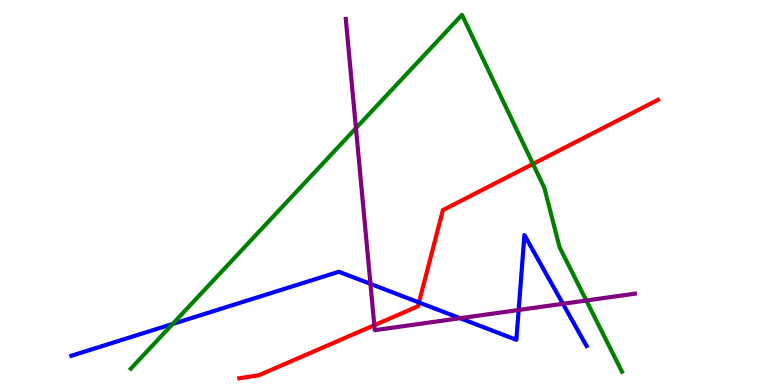[{'lines': ['blue', 'red'], 'intersections': [{'x': 5.41, 'y': 2.14}]}, {'lines': ['green', 'red'], 'intersections': [{'x': 6.88, 'y': 5.74}]}, {'lines': ['purple', 'red'], 'intersections': [{'x': 4.83, 'y': 1.55}]}, {'lines': ['blue', 'green'], 'intersections': [{'x': 2.23, 'y': 1.59}]}, {'lines': ['blue', 'purple'], 'intersections': [{'x': 4.78, 'y': 2.63}, {'x': 5.94, 'y': 1.73}, {'x': 6.69, 'y': 1.95}, {'x': 7.26, 'y': 2.11}]}, {'lines': ['green', 'purple'], 'intersections': [{'x': 4.59, 'y': 6.67}, {'x': 7.57, 'y': 2.19}]}]